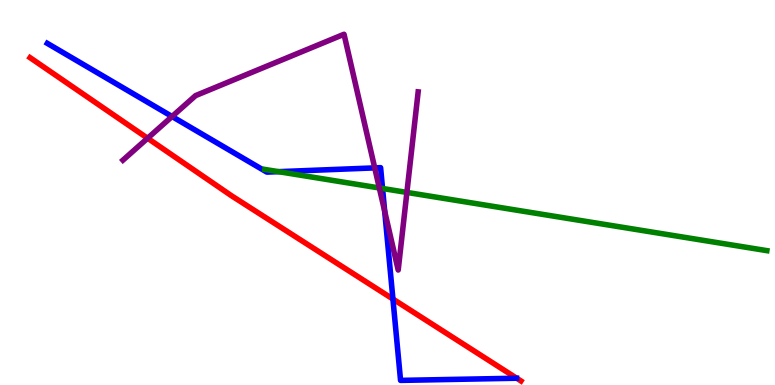[{'lines': ['blue', 'red'], 'intersections': [{'x': 5.07, 'y': 2.23}]}, {'lines': ['green', 'red'], 'intersections': []}, {'lines': ['purple', 'red'], 'intersections': [{'x': 1.9, 'y': 6.41}]}, {'lines': ['blue', 'green'], 'intersections': [{'x': 3.59, 'y': 5.54}, {'x': 4.94, 'y': 5.1}]}, {'lines': ['blue', 'purple'], 'intersections': [{'x': 2.22, 'y': 6.97}, {'x': 4.84, 'y': 5.64}, {'x': 4.96, 'y': 4.51}]}, {'lines': ['green', 'purple'], 'intersections': [{'x': 4.89, 'y': 5.12}, {'x': 5.25, 'y': 5.0}]}]